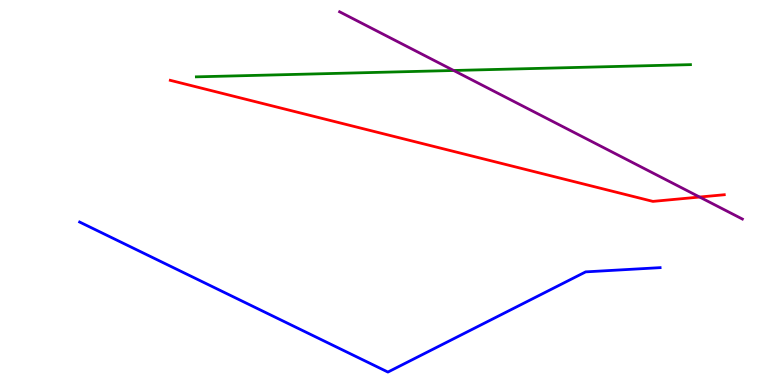[{'lines': ['blue', 'red'], 'intersections': []}, {'lines': ['green', 'red'], 'intersections': []}, {'lines': ['purple', 'red'], 'intersections': [{'x': 9.03, 'y': 4.88}]}, {'lines': ['blue', 'green'], 'intersections': []}, {'lines': ['blue', 'purple'], 'intersections': []}, {'lines': ['green', 'purple'], 'intersections': [{'x': 5.85, 'y': 8.17}]}]